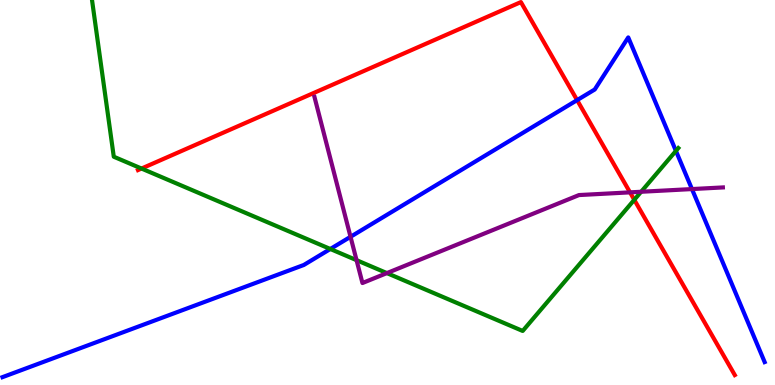[{'lines': ['blue', 'red'], 'intersections': [{'x': 7.45, 'y': 7.4}]}, {'lines': ['green', 'red'], 'intersections': [{'x': 1.83, 'y': 5.62}, {'x': 8.18, 'y': 4.81}]}, {'lines': ['purple', 'red'], 'intersections': [{'x': 8.13, 'y': 5.0}]}, {'lines': ['blue', 'green'], 'intersections': [{'x': 4.26, 'y': 3.53}, {'x': 8.72, 'y': 6.08}]}, {'lines': ['blue', 'purple'], 'intersections': [{'x': 4.52, 'y': 3.85}, {'x': 8.93, 'y': 5.09}]}, {'lines': ['green', 'purple'], 'intersections': [{'x': 4.6, 'y': 3.24}, {'x': 4.99, 'y': 2.91}, {'x': 8.27, 'y': 5.02}]}]